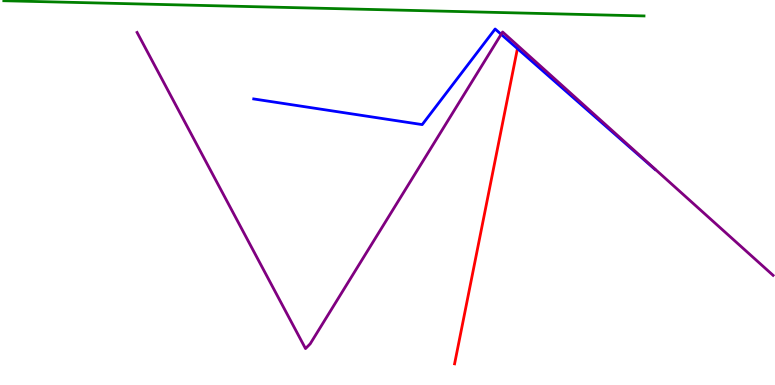[{'lines': ['blue', 'red'], 'intersections': [{'x': 6.68, 'y': 8.74}]}, {'lines': ['green', 'red'], 'intersections': []}, {'lines': ['purple', 'red'], 'intersections': []}, {'lines': ['blue', 'green'], 'intersections': []}, {'lines': ['blue', 'purple'], 'intersections': [{'x': 6.47, 'y': 9.11}]}, {'lines': ['green', 'purple'], 'intersections': []}]